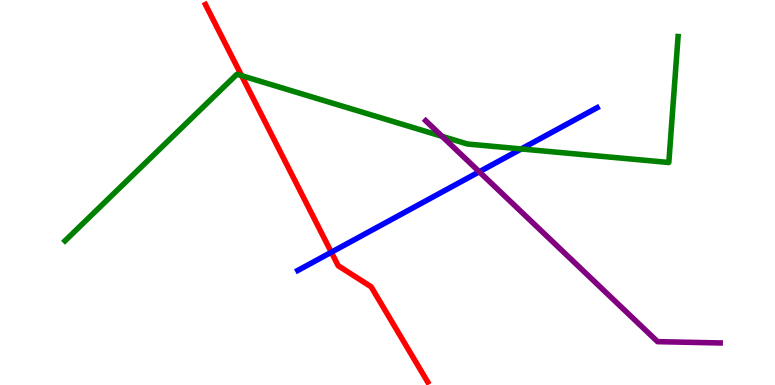[{'lines': ['blue', 'red'], 'intersections': [{'x': 4.28, 'y': 3.45}]}, {'lines': ['green', 'red'], 'intersections': [{'x': 3.12, 'y': 8.03}]}, {'lines': ['purple', 'red'], 'intersections': []}, {'lines': ['blue', 'green'], 'intersections': [{'x': 6.73, 'y': 6.13}]}, {'lines': ['blue', 'purple'], 'intersections': [{'x': 6.18, 'y': 5.54}]}, {'lines': ['green', 'purple'], 'intersections': [{'x': 5.7, 'y': 6.46}]}]